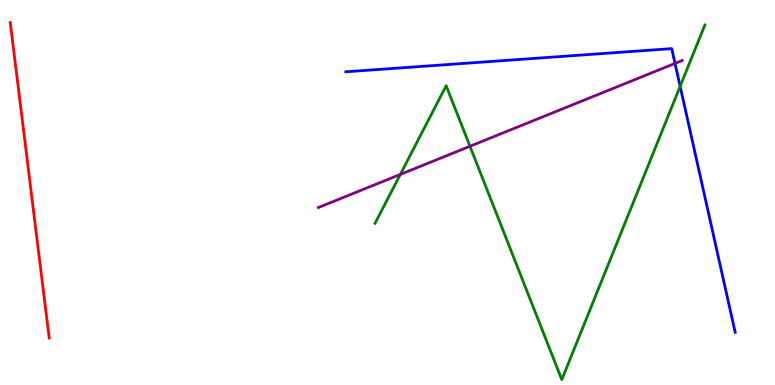[{'lines': ['blue', 'red'], 'intersections': []}, {'lines': ['green', 'red'], 'intersections': []}, {'lines': ['purple', 'red'], 'intersections': []}, {'lines': ['blue', 'green'], 'intersections': [{'x': 8.78, 'y': 7.76}]}, {'lines': ['blue', 'purple'], 'intersections': [{'x': 8.71, 'y': 8.35}]}, {'lines': ['green', 'purple'], 'intersections': [{'x': 5.17, 'y': 5.47}, {'x': 6.06, 'y': 6.2}]}]